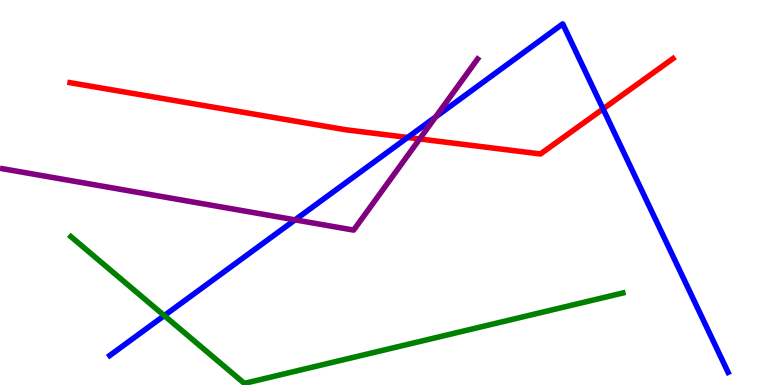[{'lines': ['blue', 'red'], 'intersections': [{'x': 5.26, 'y': 6.43}, {'x': 7.78, 'y': 7.17}]}, {'lines': ['green', 'red'], 'intersections': []}, {'lines': ['purple', 'red'], 'intersections': [{'x': 5.41, 'y': 6.39}]}, {'lines': ['blue', 'green'], 'intersections': [{'x': 2.12, 'y': 1.8}]}, {'lines': ['blue', 'purple'], 'intersections': [{'x': 3.81, 'y': 4.29}, {'x': 5.62, 'y': 6.96}]}, {'lines': ['green', 'purple'], 'intersections': []}]